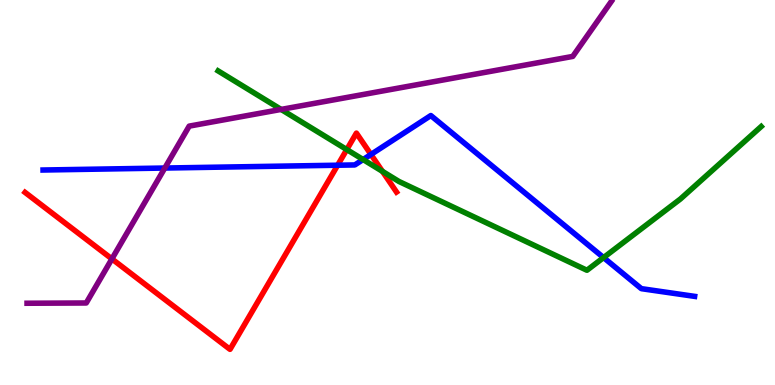[{'lines': ['blue', 'red'], 'intersections': [{'x': 4.36, 'y': 5.71}, {'x': 4.79, 'y': 5.99}]}, {'lines': ['green', 'red'], 'intersections': [{'x': 4.47, 'y': 6.12}, {'x': 4.93, 'y': 5.55}]}, {'lines': ['purple', 'red'], 'intersections': [{'x': 1.44, 'y': 3.28}]}, {'lines': ['blue', 'green'], 'intersections': [{'x': 4.69, 'y': 5.86}, {'x': 7.79, 'y': 3.31}]}, {'lines': ['blue', 'purple'], 'intersections': [{'x': 2.13, 'y': 5.64}]}, {'lines': ['green', 'purple'], 'intersections': [{'x': 3.63, 'y': 7.16}]}]